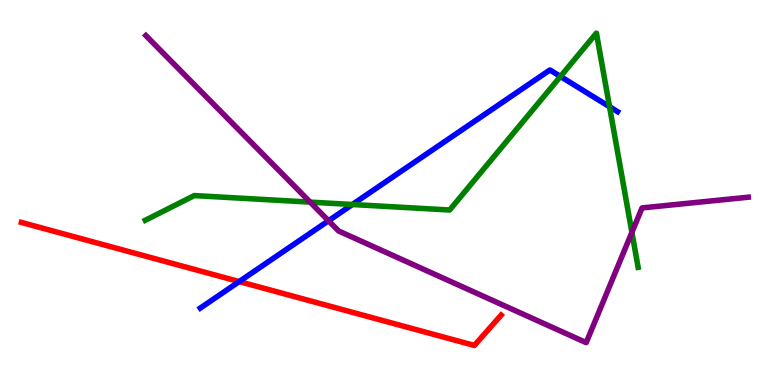[{'lines': ['blue', 'red'], 'intersections': [{'x': 3.09, 'y': 2.69}]}, {'lines': ['green', 'red'], 'intersections': []}, {'lines': ['purple', 'red'], 'intersections': []}, {'lines': ['blue', 'green'], 'intersections': [{'x': 4.55, 'y': 4.69}, {'x': 7.23, 'y': 8.01}, {'x': 7.86, 'y': 7.23}]}, {'lines': ['blue', 'purple'], 'intersections': [{'x': 4.24, 'y': 4.27}]}, {'lines': ['green', 'purple'], 'intersections': [{'x': 4.0, 'y': 4.75}, {'x': 8.15, 'y': 3.96}]}]